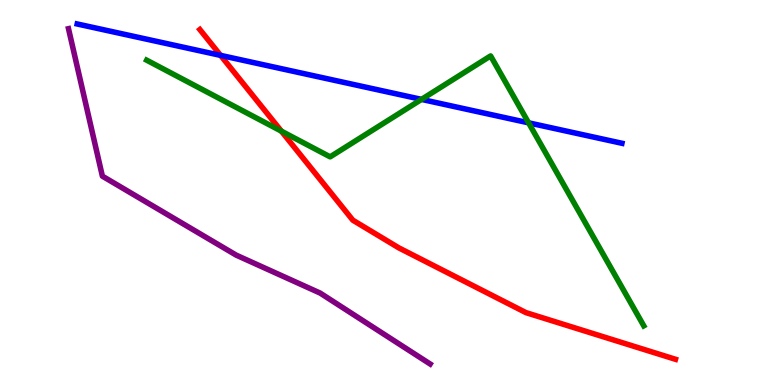[{'lines': ['blue', 'red'], 'intersections': [{'x': 2.85, 'y': 8.56}]}, {'lines': ['green', 'red'], 'intersections': [{'x': 3.63, 'y': 6.59}]}, {'lines': ['purple', 'red'], 'intersections': []}, {'lines': ['blue', 'green'], 'intersections': [{'x': 5.44, 'y': 7.42}, {'x': 6.82, 'y': 6.81}]}, {'lines': ['blue', 'purple'], 'intersections': []}, {'lines': ['green', 'purple'], 'intersections': []}]